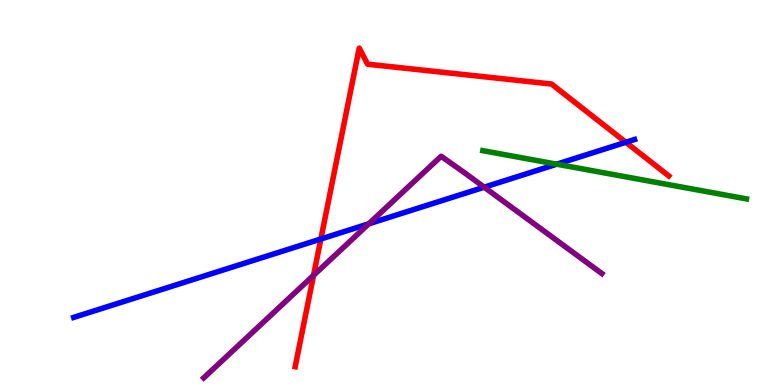[{'lines': ['blue', 'red'], 'intersections': [{'x': 4.14, 'y': 3.79}, {'x': 8.08, 'y': 6.3}]}, {'lines': ['green', 'red'], 'intersections': []}, {'lines': ['purple', 'red'], 'intersections': [{'x': 4.05, 'y': 2.85}]}, {'lines': ['blue', 'green'], 'intersections': [{'x': 7.18, 'y': 5.74}]}, {'lines': ['blue', 'purple'], 'intersections': [{'x': 4.76, 'y': 4.19}, {'x': 6.25, 'y': 5.14}]}, {'lines': ['green', 'purple'], 'intersections': []}]